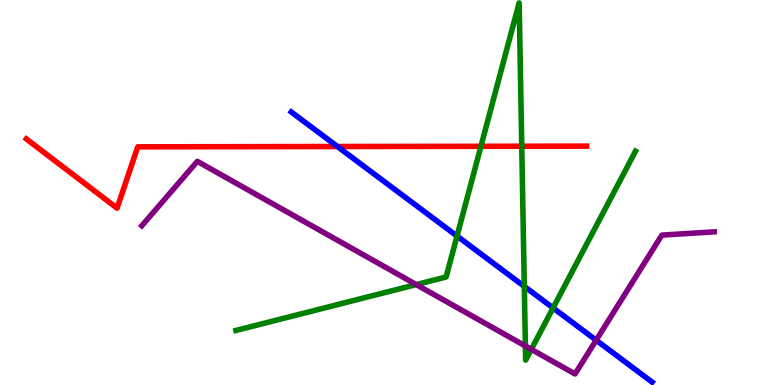[{'lines': ['blue', 'red'], 'intersections': [{'x': 4.35, 'y': 6.19}]}, {'lines': ['green', 'red'], 'intersections': [{'x': 6.21, 'y': 6.2}, {'x': 6.73, 'y': 6.2}]}, {'lines': ['purple', 'red'], 'intersections': []}, {'lines': ['blue', 'green'], 'intersections': [{'x': 5.9, 'y': 3.87}, {'x': 6.77, 'y': 2.56}, {'x': 7.14, 'y': 2.0}]}, {'lines': ['blue', 'purple'], 'intersections': [{'x': 7.69, 'y': 1.16}]}, {'lines': ['green', 'purple'], 'intersections': [{'x': 5.37, 'y': 2.61}, {'x': 6.78, 'y': 1.01}, {'x': 6.86, 'y': 0.926}]}]